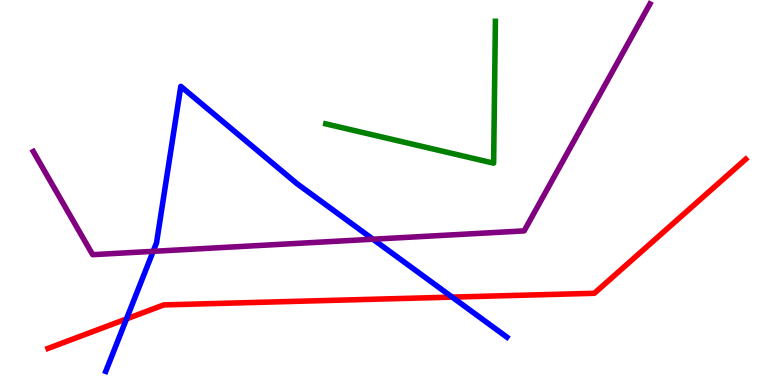[{'lines': ['blue', 'red'], 'intersections': [{'x': 1.63, 'y': 1.72}, {'x': 5.83, 'y': 2.28}]}, {'lines': ['green', 'red'], 'intersections': []}, {'lines': ['purple', 'red'], 'intersections': []}, {'lines': ['blue', 'green'], 'intersections': []}, {'lines': ['blue', 'purple'], 'intersections': [{'x': 1.98, 'y': 3.47}, {'x': 4.81, 'y': 3.79}]}, {'lines': ['green', 'purple'], 'intersections': []}]